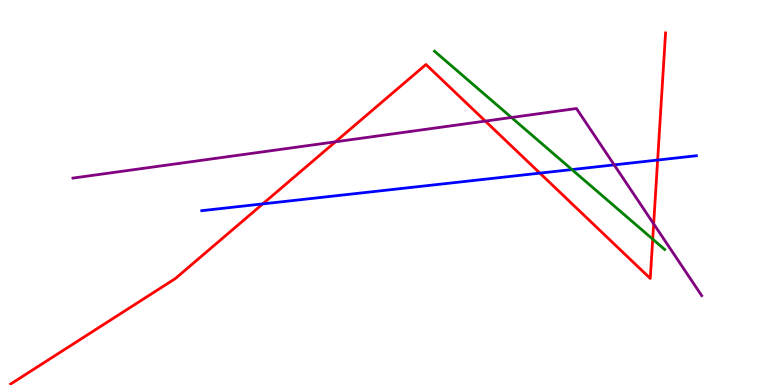[{'lines': ['blue', 'red'], 'intersections': [{'x': 3.39, 'y': 4.7}, {'x': 6.97, 'y': 5.5}, {'x': 8.49, 'y': 5.84}]}, {'lines': ['green', 'red'], 'intersections': [{'x': 8.42, 'y': 3.79}]}, {'lines': ['purple', 'red'], 'intersections': [{'x': 4.33, 'y': 6.32}, {'x': 6.26, 'y': 6.85}, {'x': 8.43, 'y': 4.19}]}, {'lines': ['blue', 'green'], 'intersections': [{'x': 7.38, 'y': 5.6}]}, {'lines': ['blue', 'purple'], 'intersections': [{'x': 7.92, 'y': 5.72}]}, {'lines': ['green', 'purple'], 'intersections': [{'x': 6.6, 'y': 6.95}]}]